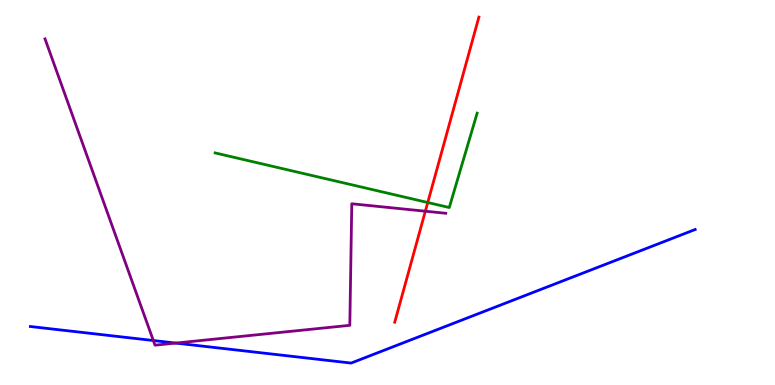[{'lines': ['blue', 'red'], 'intersections': []}, {'lines': ['green', 'red'], 'intersections': [{'x': 5.52, 'y': 4.74}]}, {'lines': ['purple', 'red'], 'intersections': [{'x': 5.49, 'y': 4.51}]}, {'lines': ['blue', 'green'], 'intersections': []}, {'lines': ['blue', 'purple'], 'intersections': [{'x': 1.98, 'y': 1.16}, {'x': 2.27, 'y': 1.09}]}, {'lines': ['green', 'purple'], 'intersections': []}]